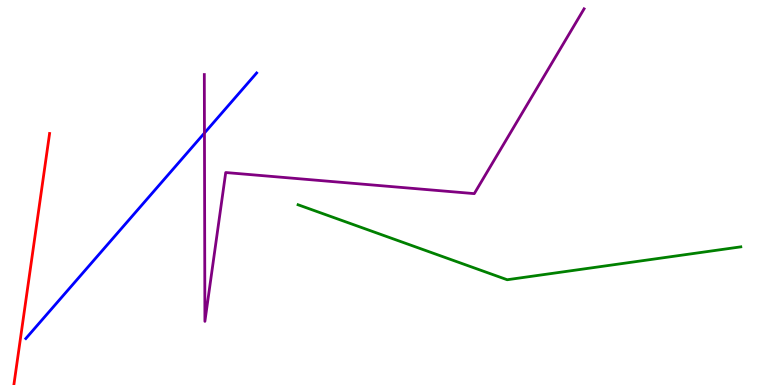[{'lines': ['blue', 'red'], 'intersections': []}, {'lines': ['green', 'red'], 'intersections': []}, {'lines': ['purple', 'red'], 'intersections': []}, {'lines': ['blue', 'green'], 'intersections': []}, {'lines': ['blue', 'purple'], 'intersections': [{'x': 2.64, 'y': 6.54}]}, {'lines': ['green', 'purple'], 'intersections': []}]